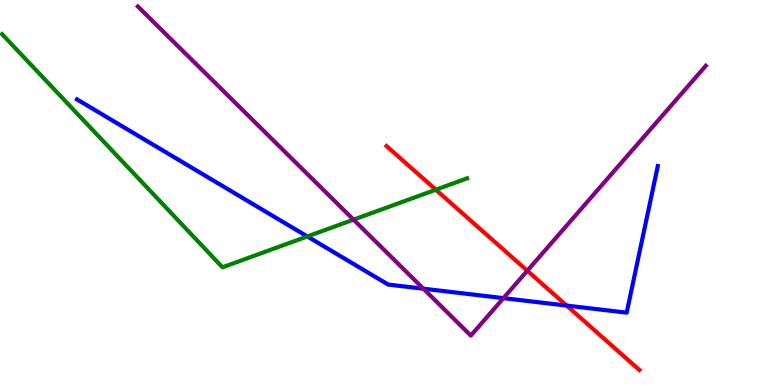[{'lines': ['blue', 'red'], 'intersections': [{'x': 7.31, 'y': 2.06}]}, {'lines': ['green', 'red'], 'intersections': [{'x': 5.62, 'y': 5.07}]}, {'lines': ['purple', 'red'], 'intersections': [{'x': 6.8, 'y': 2.97}]}, {'lines': ['blue', 'green'], 'intersections': [{'x': 3.97, 'y': 3.86}]}, {'lines': ['blue', 'purple'], 'intersections': [{'x': 5.46, 'y': 2.5}, {'x': 6.5, 'y': 2.26}]}, {'lines': ['green', 'purple'], 'intersections': [{'x': 4.56, 'y': 4.29}]}]